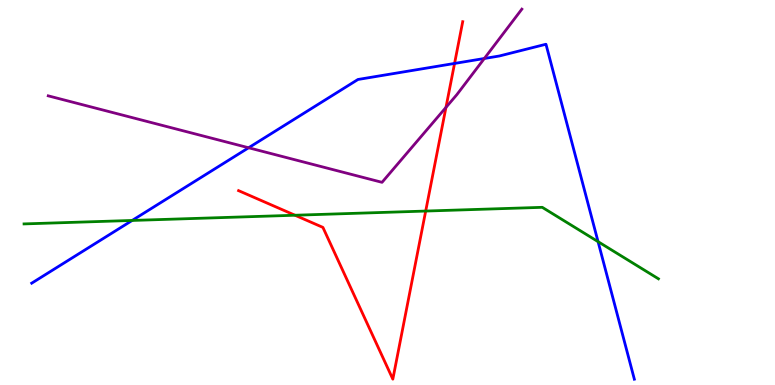[{'lines': ['blue', 'red'], 'intersections': [{'x': 5.87, 'y': 8.35}]}, {'lines': ['green', 'red'], 'intersections': [{'x': 3.81, 'y': 4.41}, {'x': 5.49, 'y': 4.52}]}, {'lines': ['purple', 'red'], 'intersections': [{'x': 5.75, 'y': 7.21}]}, {'lines': ['blue', 'green'], 'intersections': [{'x': 1.71, 'y': 4.27}, {'x': 7.72, 'y': 3.72}]}, {'lines': ['blue', 'purple'], 'intersections': [{'x': 3.21, 'y': 6.16}, {'x': 6.25, 'y': 8.48}]}, {'lines': ['green', 'purple'], 'intersections': []}]